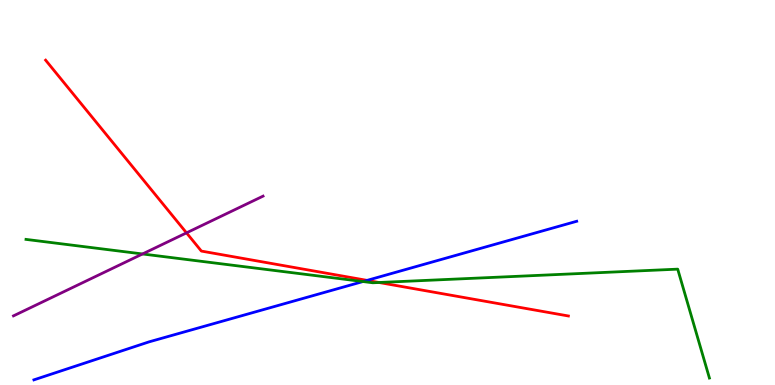[{'lines': ['blue', 'red'], 'intersections': [{'x': 4.74, 'y': 2.72}]}, {'lines': ['green', 'red'], 'intersections': [{'x': 4.89, 'y': 2.66}]}, {'lines': ['purple', 'red'], 'intersections': [{'x': 2.41, 'y': 3.95}]}, {'lines': ['blue', 'green'], 'intersections': [{'x': 4.68, 'y': 2.69}]}, {'lines': ['blue', 'purple'], 'intersections': []}, {'lines': ['green', 'purple'], 'intersections': [{'x': 1.84, 'y': 3.4}]}]